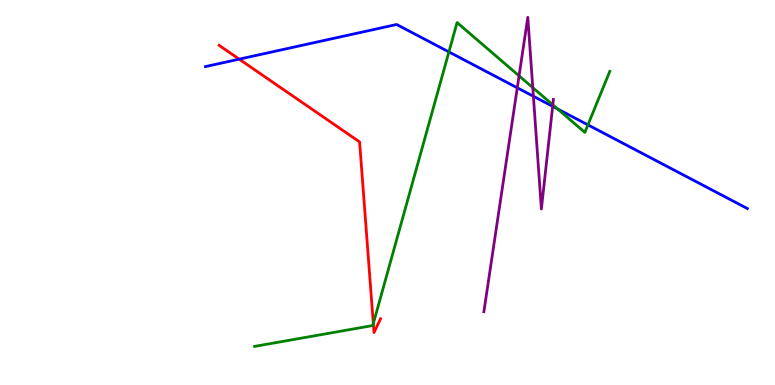[{'lines': ['blue', 'red'], 'intersections': [{'x': 3.09, 'y': 8.46}]}, {'lines': ['green', 'red'], 'intersections': [{'x': 4.82, 'y': 1.6}]}, {'lines': ['purple', 'red'], 'intersections': []}, {'lines': ['blue', 'green'], 'intersections': [{'x': 5.79, 'y': 8.65}, {'x': 7.19, 'y': 7.17}, {'x': 7.59, 'y': 6.76}]}, {'lines': ['blue', 'purple'], 'intersections': [{'x': 6.67, 'y': 7.72}, {'x': 6.88, 'y': 7.5}, {'x': 7.13, 'y': 7.24}]}, {'lines': ['green', 'purple'], 'intersections': [{'x': 6.7, 'y': 8.03}, {'x': 6.87, 'y': 7.72}, {'x': 7.13, 'y': 7.28}]}]